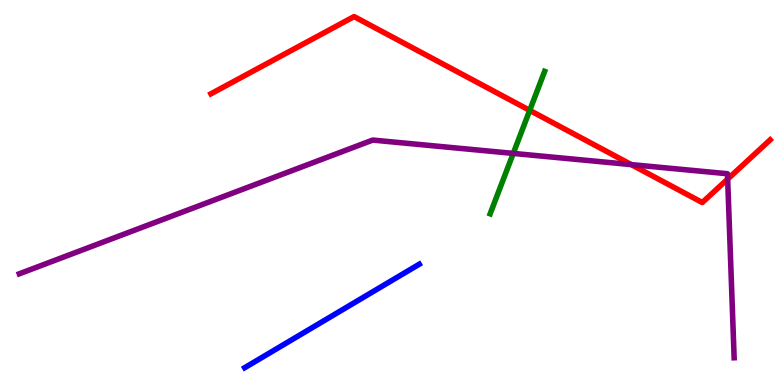[{'lines': ['blue', 'red'], 'intersections': []}, {'lines': ['green', 'red'], 'intersections': [{'x': 6.84, 'y': 7.13}]}, {'lines': ['purple', 'red'], 'intersections': [{'x': 8.15, 'y': 5.72}, {'x': 9.39, 'y': 5.35}]}, {'lines': ['blue', 'green'], 'intersections': []}, {'lines': ['blue', 'purple'], 'intersections': []}, {'lines': ['green', 'purple'], 'intersections': [{'x': 6.62, 'y': 6.02}]}]